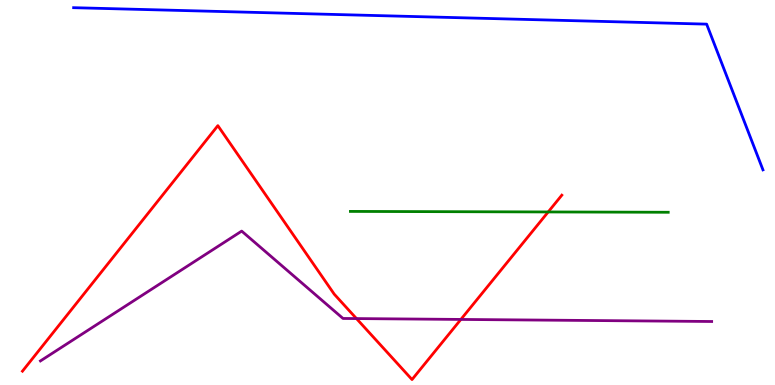[{'lines': ['blue', 'red'], 'intersections': []}, {'lines': ['green', 'red'], 'intersections': [{'x': 7.07, 'y': 4.49}]}, {'lines': ['purple', 'red'], 'intersections': [{'x': 4.6, 'y': 1.73}, {'x': 5.95, 'y': 1.7}]}, {'lines': ['blue', 'green'], 'intersections': []}, {'lines': ['blue', 'purple'], 'intersections': []}, {'lines': ['green', 'purple'], 'intersections': []}]